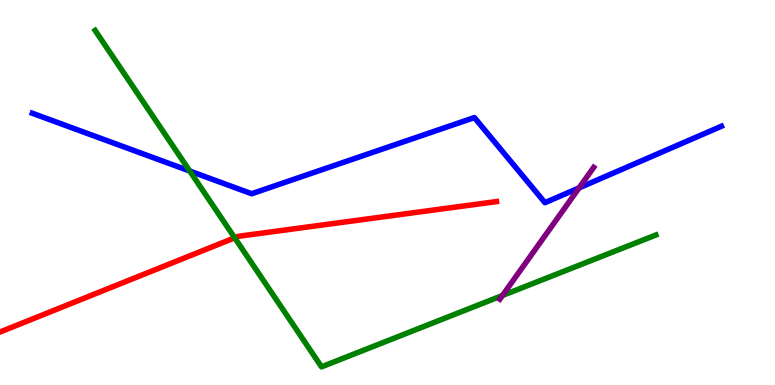[{'lines': ['blue', 'red'], 'intersections': []}, {'lines': ['green', 'red'], 'intersections': [{'x': 3.03, 'y': 3.82}]}, {'lines': ['purple', 'red'], 'intersections': []}, {'lines': ['blue', 'green'], 'intersections': [{'x': 2.45, 'y': 5.56}]}, {'lines': ['blue', 'purple'], 'intersections': [{'x': 7.47, 'y': 5.12}]}, {'lines': ['green', 'purple'], 'intersections': [{'x': 6.48, 'y': 2.32}]}]